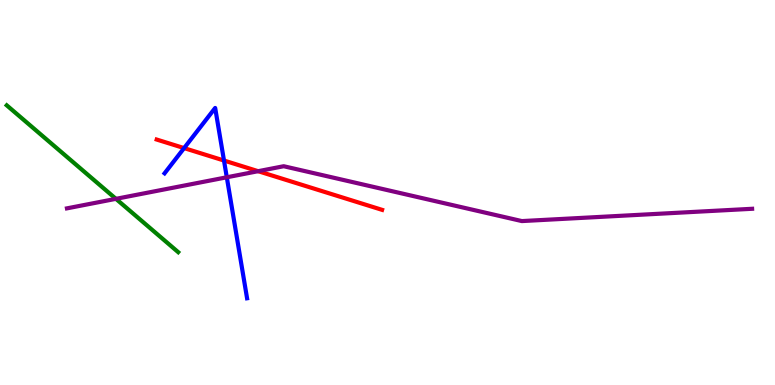[{'lines': ['blue', 'red'], 'intersections': [{'x': 2.38, 'y': 6.15}, {'x': 2.89, 'y': 5.83}]}, {'lines': ['green', 'red'], 'intersections': []}, {'lines': ['purple', 'red'], 'intersections': [{'x': 3.33, 'y': 5.55}]}, {'lines': ['blue', 'green'], 'intersections': []}, {'lines': ['blue', 'purple'], 'intersections': [{'x': 2.93, 'y': 5.4}]}, {'lines': ['green', 'purple'], 'intersections': [{'x': 1.5, 'y': 4.84}]}]